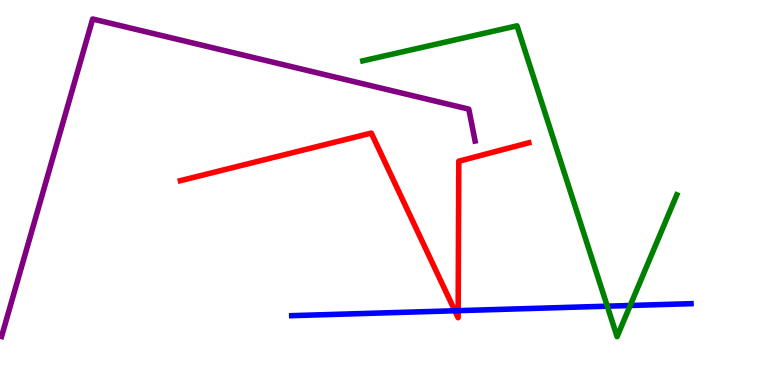[{'lines': ['blue', 'red'], 'intersections': [{'x': 5.87, 'y': 1.93}, {'x': 5.91, 'y': 1.93}]}, {'lines': ['green', 'red'], 'intersections': []}, {'lines': ['purple', 'red'], 'intersections': []}, {'lines': ['blue', 'green'], 'intersections': [{'x': 7.84, 'y': 2.05}, {'x': 8.13, 'y': 2.07}]}, {'lines': ['blue', 'purple'], 'intersections': []}, {'lines': ['green', 'purple'], 'intersections': []}]